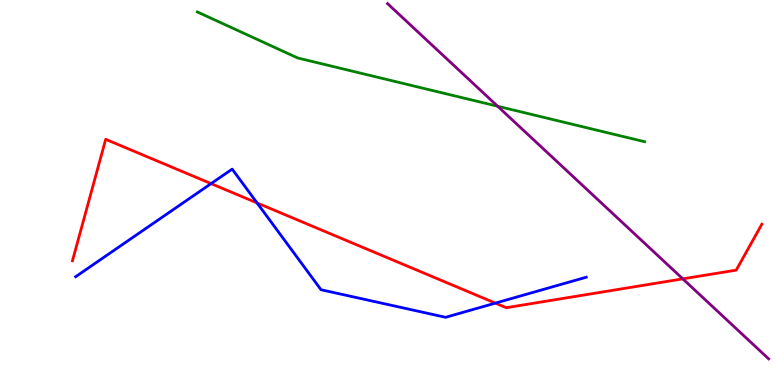[{'lines': ['blue', 'red'], 'intersections': [{'x': 2.72, 'y': 5.23}, {'x': 3.32, 'y': 4.73}, {'x': 6.39, 'y': 2.13}]}, {'lines': ['green', 'red'], 'intersections': []}, {'lines': ['purple', 'red'], 'intersections': [{'x': 8.81, 'y': 2.76}]}, {'lines': ['blue', 'green'], 'intersections': []}, {'lines': ['blue', 'purple'], 'intersections': []}, {'lines': ['green', 'purple'], 'intersections': [{'x': 6.42, 'y': 7.24}]}]